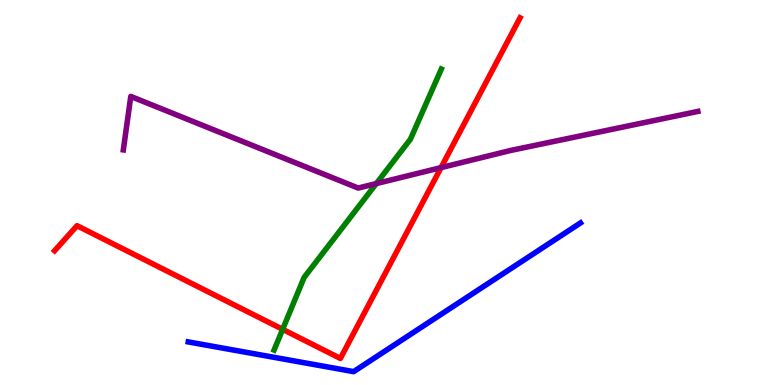[{'lines': ['blue', 'red'], 'intersections': []}, {'lines': ['green', 'red'], 'intersections': [{'x': 3.65, 'y': 1.45}]}, {'lines': ['purple', 'red'], 'intersections': [{'x': 5.69, 'y': 5.65}]}, {'lines': ['blue', 'green'], 'intersections': []}, {'lines': ['blue', 'purple'], 'intersections': []}, {'lines': ['green', 'purple'], 'intersections': [{'x': 4.86, 'y': 5.23}]}]